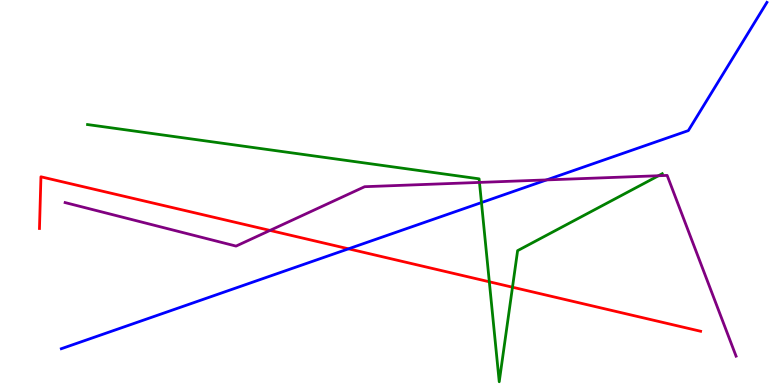[{'lines': ['blue', 'red'], 'intersections': [{'x': 4.5, 'y': 3.54}]}, {'lines': ['green', 'red'], 'intersections': [{'x': 6.31, 'y': 2.68}, {'x': 6.61, 'y': 2.54}]}, {'lines': ['purple', 'red'], 'intersections': [{'x': 3.48, 'y': 4.01}]}, {'lines': ['blue', 'green'], 'intersections': [{'x': 6.21, 'y': 4.74}]}, {'lines': ['blue', 'purple'], 'intersections': [{'x': 7.05, 'y': 5.33}]}, {'lines': ['green', 'purple'], 'intersections': [{'x': 6.19, 'y': 5.26}, {'x': 8.5, 'y': 5.44}]}]